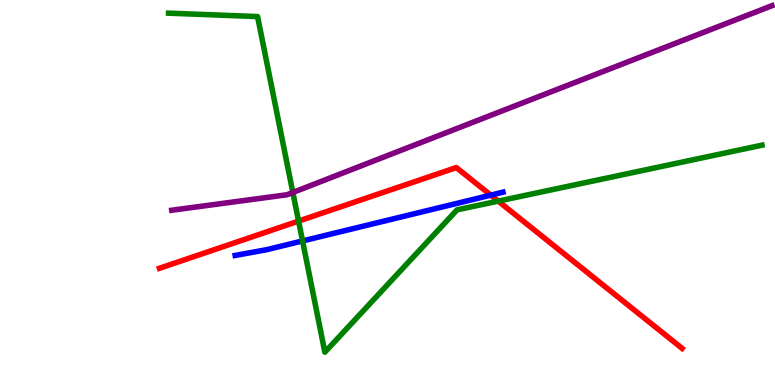[{'lines': ['blue', 'red'], 'intersections': [{'x': 6.33, 'y': 4.93}]}, {'lines': ['green', 'red'], 'intersections': [{'x': 3.85, 'y': 4.26}, {'x': 6.43, 'y': 4.78}]}, {'lines': ['purple', 'red'], 'intersections': []}, {'lines': ['blue', 'green'], 'intersections': [{'x': 3.9, 'y': 3.74}]}, {'lines': ['blue', 'purple'], 'intersections': []}, {'lines': ['green', 'purple'], 'intersections': [{'x': 3.78, 'y': 5.0}]}]